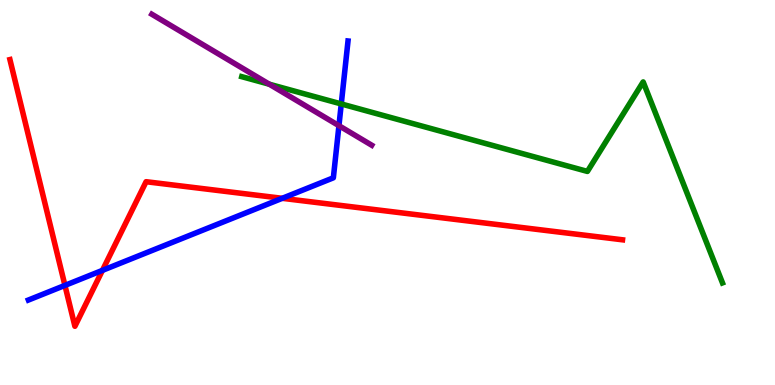[{'lines': ['blue', 'red'], 'intersections': [{'x': 0.838, 'y': 2.59}, {'x': 1.32, 'y': 2.98}, {'x': 3.64, 'y': 4.85}]}, {'lines': ['green', 'red'], 'intersections': []}, {'lines': ['purple', 'red'], 'intersections': []}, {'lines': ['blue', 'green'], 'intersections': [{'x': 4.4, 'y': 7.3}]}, {'lines': ['blue', 'purple'], 'intersections': [{'x': 4.37, 'y': 6.74}]}, {'lines': ['green', 'purple'], 'intersections': [{'x': 3.48, 'y': 7.81}]}]